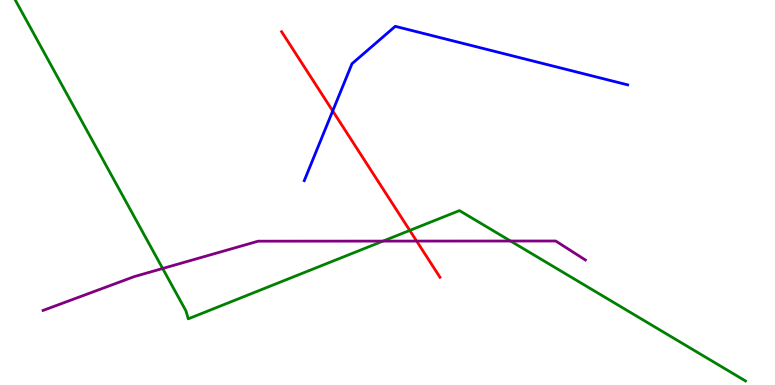[{'lines': ['blue', 'red'], 'intersections': [{'x': 4.29, 'y': 7.12}]}, {'lines': ['green', 'red'], 'intersections': [{'x': 5.29, 'y': 4.01}]}, {'lines': ['purple', 'red'], 'intersections': [{'x': 5.38, 'y': 3.74}]}, {'lines': ['blue', 'green'], 'intersections': []}, {'lines': ['blue', 'purple'], 'intersections': []}, {'lines': ['green', 'purple'], 'intersections': [{'x': 2.1, 'y': 3.03}, {'x': 4.94, 'y': 3.74}, {'x': 6.59, 'y': 3.74}]}]